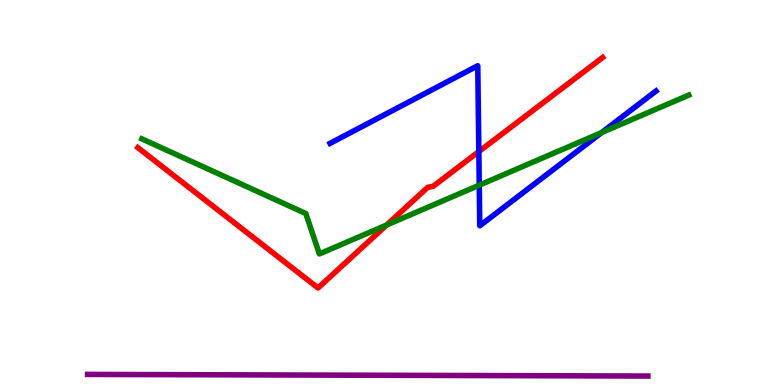[{'lines': ['blue', 'red'], 'intersections': [{'x': 6.18, 'y': 6.06}]}, {'lines': ['green', 'red'], 'intersections': [{'x': 4.99, 'y': 4.16}]}, {'lines': ['purple', 'red'], 'intersections': []}, {'lines': ['blue', 'green'], 'intersections': [{'x': 6.18, 'y': 5.19}, {'x': 7.76, 'y': 6.56}]}, {'lines': ['blue', 'purple'], 'intersections': []}, {'lines': ['green', 'purple'], 'intersections': []}]